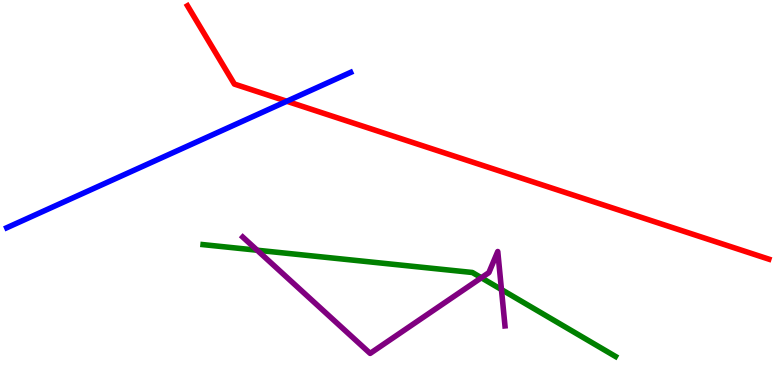[{'lines': ['blue', 'red'], 'intersections': [{'x': 3.7, 'y': 7.37}]}, {'lines': ['green', 'red'], 'intersections': []}, {'lines': ['purple', 'red'], 'intersections': []}, {'lines': ['blue', 'green'], 'intersections': []}, {'lines': ['blue', 'purple'], 'intersections': []}, {'lines': ['green', 'purple'], 'intersections': [{'x': 3.32, 'y': 3.5}, {'x': 6.21, 'y': 2.79}, {'x': 6.47, 'y': 2.48}]}]